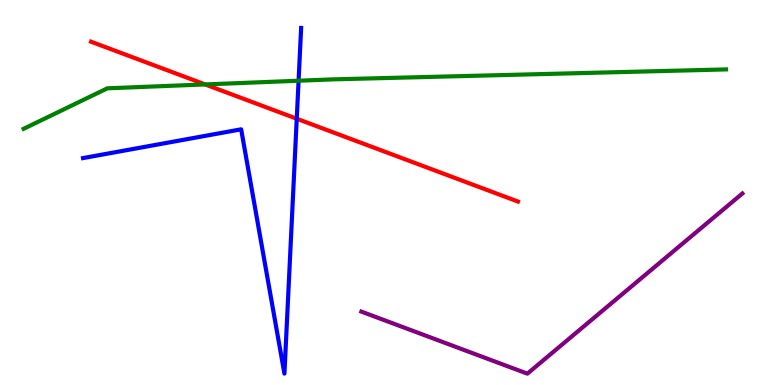[{'lines': ['blue', 'red'], 'intersections': [{'x': 3.83, 'y': 6.92}]}, {'lines': ['green', 'red'], 'intersections': [{'x': 2.65, 'y': 7.81}]}, {'lines': ['purple', 'red'], 'intersections': []}, {'lines': ['blue', 'green'], 'intersections': [{'x': 3.85, 'y': 7.9}]}, {'lines': ['blue', 'purple'], 'intersections': []}, {'lines': ['green', 'purple'], 'intersections': []}]